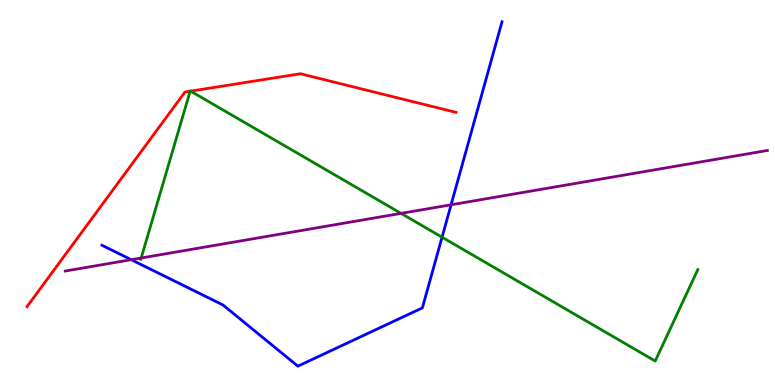[{'lines': ['blue', 'red'], 'intersections': []}, {'lines': ['green', 'red'], 'intersections': [{'x': 2.45, 'y': 7.63}, {'x': 2.46, 'y': 7.63}]}, {'lines': ['purple', 'red'], 'intersections': []}, {'lines': ['blue', 'green'], 'intersections': [{'x': 5.7, 'y': 3.84}]}, {'lines': ['blue', 'purple'], 'intersections': [{'x': 1.69, 'y': 3.25}, {'x': 5.82, 'y': 4.68}]}, {'lines': ['green', 'purple'], 'intersections': [{'x': 1.82, 'y': 3.3}, {'x': 5.17, 'y': 4.46}]}]